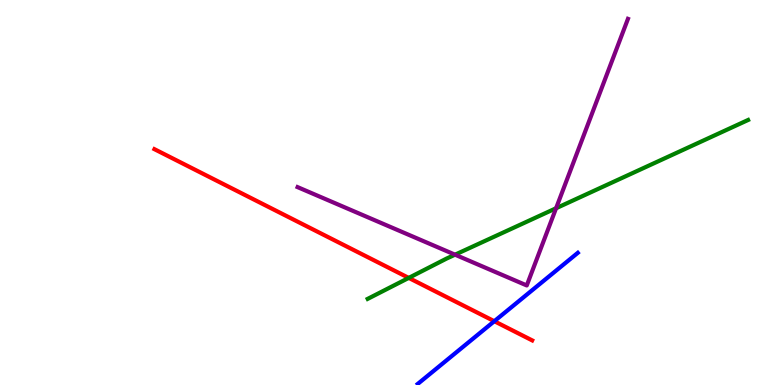[{'lines': ['blue', 'red'], 'intersections': [{'x': 6.38, 'y': 1.66}]}, {'lines': ['green', 'red'], 'intersections': [{'x': 5.27, 'y': 2.78}]}, {'lines': ['purple', 'red'], 'intersections': []}, {'lines': ['blue', 'green'], 'intersections': []}, {'lines': ['blue', 'purple'], 'intersections': []}, {'lines': ['green', 'purple'], 'intersections': [{'x': 5.87, 'y': 3.38}, {'x': 7.18, 'y': 4.59}]}]